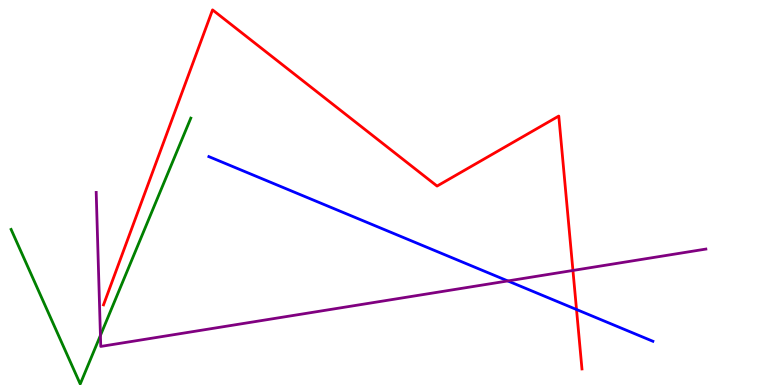[{'lines': ['blue', 'red'], 'intersections': [{'x': 7.44, 'y': 1.96}]}, {'lines': ['green', 'red'], 'intersections': []}, {'lines': ['purple', 'red'], 'intersections': [{'x': 7.39, 'y': 2.98}]}, {'lines': ['blue', 'green'], 'intersections': []}, {'lines': ['blue', 'purple'], 'intersections': [{'x': 6.55, 'y': 2.7}]}, {'lines': ['green', 'purple'], 'intersections': [{'x': 1.3, 'y': 1.29}]}]